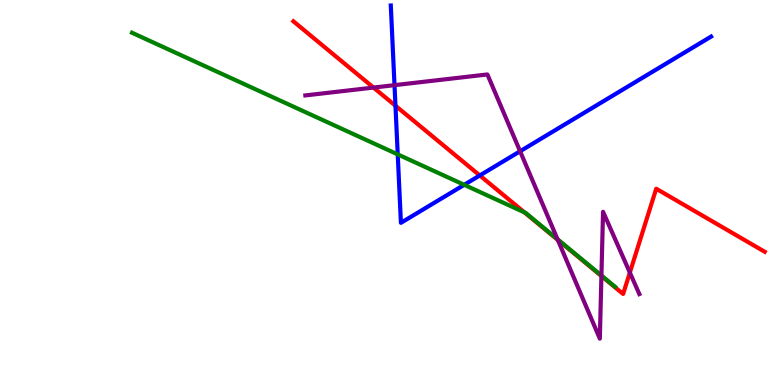[{'lines': ['blue', 'red'], 'intersections': [{'x': 5.1, 'y': 7.25}, {'x': 6.19, 'y': 5.44}]}, {'lines': ['green', 'red'], 'intersections': [{'x': 6.77, 'y': 4.48}]}, {'lines': ['purple', 'red'], 'intersections': [{'x': 4.82, 'y': 7.73}, {'x': 7.2, 'y': 3.77}, {'x': 7.76, 'y': 2.83}, {'x': 8.13, 'y': 2.92}]}, {'lines': ['blue', 'green'], 'intersections': [{'x': 5.13, 'y': 5.99}, {'x': 5.99, 'y': 5.2}]}, {'lines': ['blue', 'purple'], 'intersections': [{'x': 5.09, 'y': 7.79}, {'x': 6.71, 'y': 6.07}]}, {'lines': ['green', 'purple'], 'intersections': [{'x': 7.19, 'y': 3.79}, {'x': 7.76, 'y': 2.84}]}]